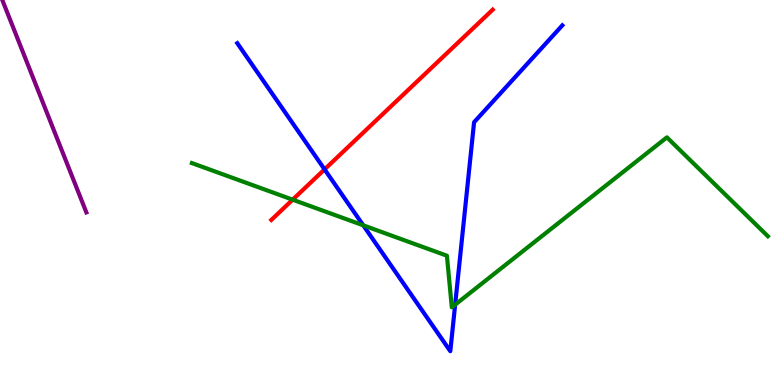[{'lines': ['blue', 'red'], 'intersections': [{'x': 4.19, 'y': 5.6}]}, {'lines': ['green', 'red'], 'intersections': [{'x': 3.78, 'y': 4.81}]}, {'lines': ['purple', 'red'], 'intersections': []}, {'lines': ['blue', 'green'], 'intersections': [{'x': 4.69, 'y': 4.15}, {'x': 5.87, 'y': 2.09}]}, {'lines': ['blue', 'purple'], 'intersections': []}, {'lines': ['green', 'purple'], 'intersections': []}]